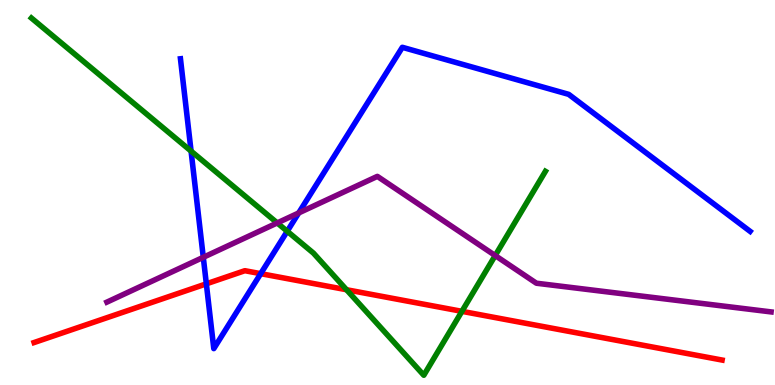[{'lines': ['blue', 'red'], 'intersections': [{'x': 2.66, 'y': 2.63}, {'x': 3.36, 'y': 2.89}]}, {'lines': ['green', 'red'], 'intersections': [{'x': 4.47, 'y': 2.47}, {'x': 5.96, 'y': 1.91}]}, {'lines': ['purple', 'red'], 'intersections': []}, {'lines': ['blue', 'green'], 'intersections': [{'x': 2.47, 'y': 6.08}, {'x': 3.71, 'y': 3.99}]}, {'lines': ['blue', 'purple'], 'intersections': [{'x': 2.62, 'y': 3.32}, {'x': 3.85, 'y': 4.47}]}, {'lines': ['green', 'purple'], 'intersections': [{'x': 3.58, 'y': 4.21}, {'x': 6.39, 'y': 3.36}]}]